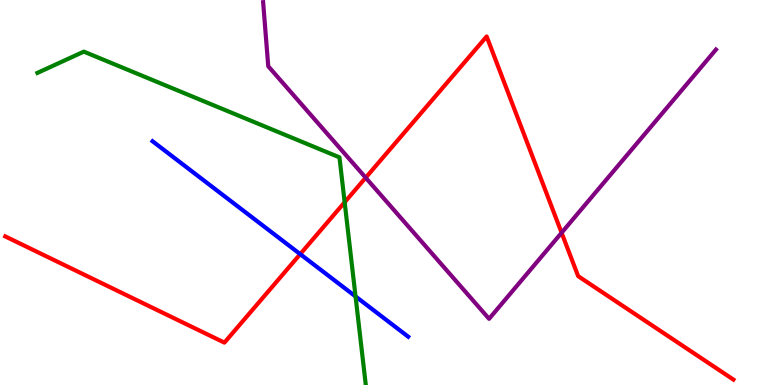[{'lines': ['blue', 'red'], 'intersections': [{'x': 3.87, 'y': 3.4}]}, {'lines': ['green', 'red'], 'intersections': [{'x': 4.45, 'y': 4.75}]}, {'lines': ['purple', 'red'], 'intersections': [{'x': 4.72, 'y': 5.38}, {'x': 7.25, 'y': 3.95}]}, {'lines': ['blue', 'green'], 'intersections': [{'x': 4.59, 'y': 2.3}]}, {'lines': ['blue', 'purple'], 'intersections': []}, {'lines': ['green', 'purple'], 'intersections': []}]